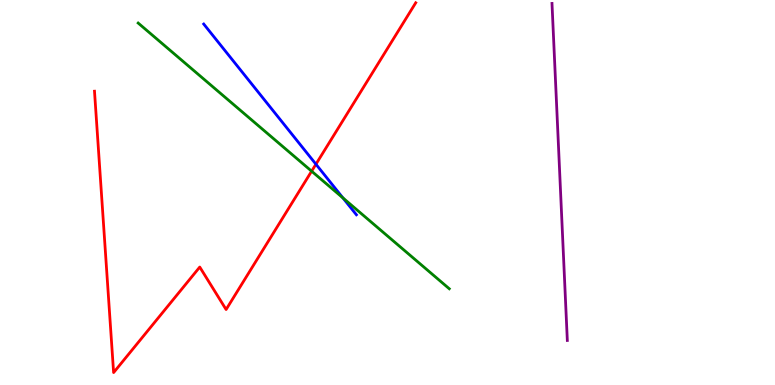[{'lines': ['blue', 'red'], 'intersections': [{'x': 4.08, 'y': 5.73}]}, {'lines': ['green', 'red'], 'intersections': [{'x': 4.02, 'y': 5.55}]}, {'lines': ['purple', 'red'], 'intersections': []}, {'lines': ['blue', 'green'], 'intersections': [{'x': 4.42, 'y': 4.86}]}, {'lines': ['blue', 'purple'], 'intersections': []}, {'lines': ['green', 'purple'], 'intersections': []}]